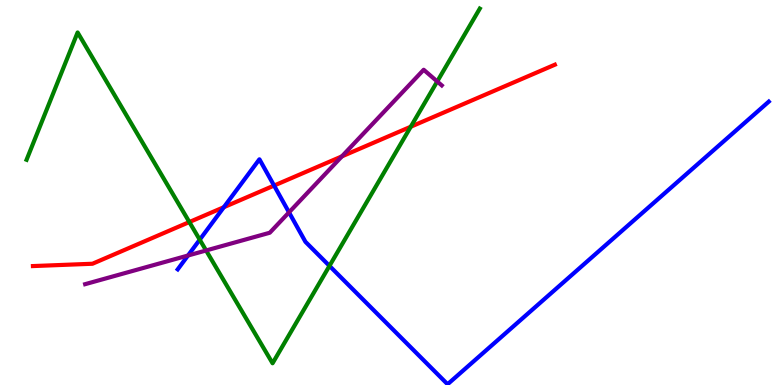[{'lines': ['blue', 'red'], 'intersections': [{'x': 2.89, 'y': 4.62}, {'x': 3.54, 'y': 5.18}]}, {'lines': ['green', 'red'], 'intersections': [{'x': 2.44, 'y': 4.23}, {'x': 5.3, 'y': 6.71}]}, {'lines': ['purple', 'red'], 'intersections': [{'x': 4.41, 'y': 5.94}]}, {'lines': ['blue', 'green'], 'intersections': [{'x': 2.58, 'y': 3.77}, {'x': 4.25, 'y': 3.09}]}, {'lines': ['blue', 'purple'], 'intersections': [{'x': 2.43, 'y': 3.36}, {'x': 3.73, 'y': 4.48}]}, {'lines': ['green', 'purple'], 'intersections': [{'x': 2.66, 'y': 3.49}, {'x': 5.64, 'y': 7.88}]}]